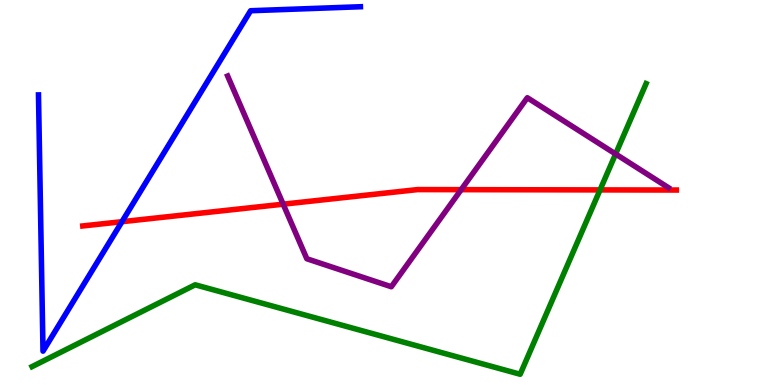[{'lines': ['blue', 'red'], 'intersections': [{'x': 1.57, 'y': 4.24}]}, {'lines': ['green', 'red'], 'intersections': [{'x': 7.74, 'y': 5.07}]}, {'lines': ['purple', 'red'], 'intersections': [{'x': 3.65, 'y': 4.7}, {'x': 5.95, 'y': 5.07}]}, {'lines': ['blue', 'green'], 'intersections': []}, {'lines': ['blue', 'purple'], 'intersections': []}, {'lines': ['green', 'purple'], 'intersections': [{'x': 7.94, 'y': 6.0}]}]